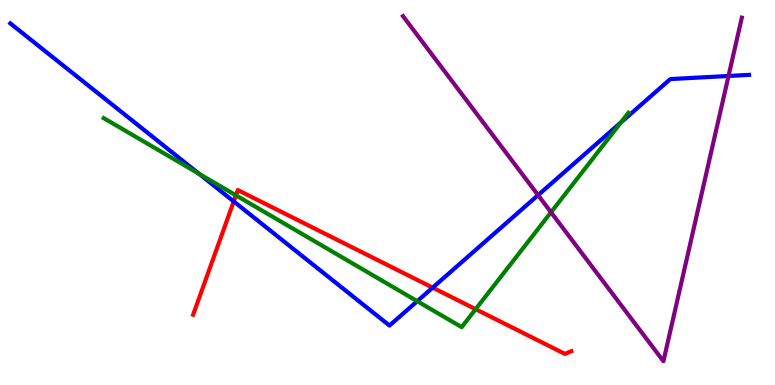[{'lines': ['blue', 'red'], 'intersections': [{'x': 3.02, 'y': 4.77}, {'x': 5.58, 'y': 2.53}]}, {'lines': ['green', 'red'], 'intersections': [{'x': 3.04, 'y': 4.93}, {'x': 6.14, 'y': 1.97}]}, {'lines': ['purple', 'red'], 'intersections': []}, {'lines': ['blue', 'green'], 'intersections': [{'x': 2.57, 'y': 5.49}, {'x': 5.38, 'y': 2.18}, {'x': 8.01, 'y': 6.82}]}, {'lines': ['blue', 'purple'], 'intersections': [{'x': 6.94, 'y': 4.93}, {'x': 9.4, 'y': 8.03}]}, {'lines': ['green', 'purple'], 'intersections': [{'x': 7.11, 'y': 4.49}]}]